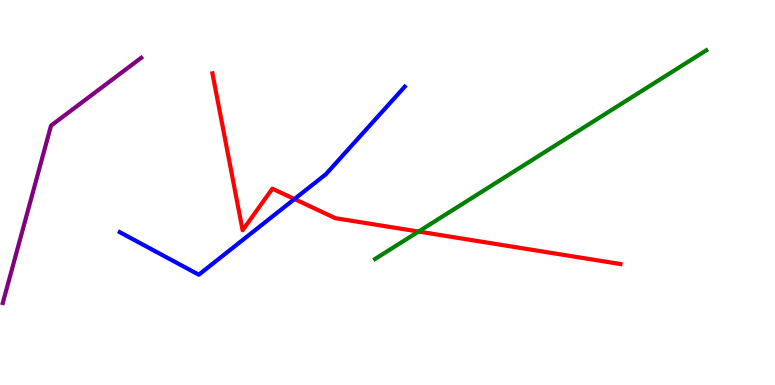[{'lines': ['blue', 'red'], 'intersections': [{'x': 3.8, 'y': 4.83}]}, {'lines': ['green', 'red'], 'intersections': [{'x': 5.4, 'y': 3.99}]}, {'lines': ['purple', 'red'], 'intersections': []}, {'lines': ['blue', 'green'], 'intersections': []}, {'lines': ['blue', 'purple'], 'intersections': []}, {'lines': ['green', 'purple'], 'intersections': []}]